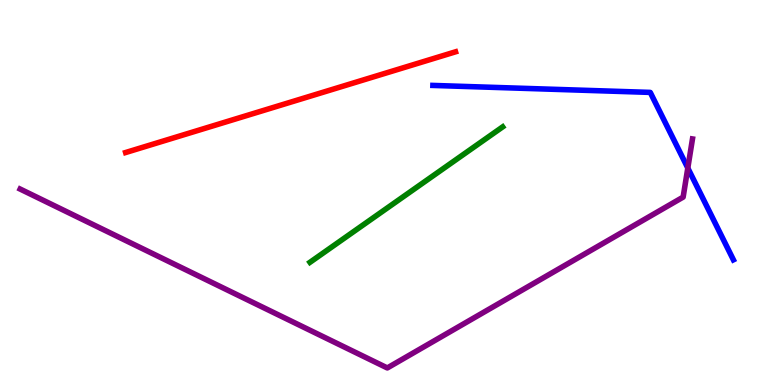[{'lines': ['blue', 'red'], 'intersections': []}, {'lines': ['green', 'red'], 'intersections': []}, {'lines': ['purple', 'red'], 'intersections': []}, {'lines': ['blue', 'green'], 'intersections': []}, {'lines': ['blue', 'purple'], 'intersections': [{'x': 8.87, 'y': 5.64}]}, {'lines': ['green', 'purple'], 'intersections': []}]